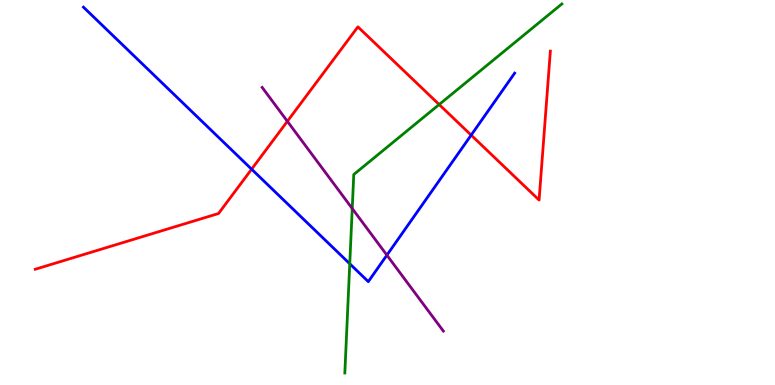[{'lines': ['blue', 'red'], 'intersections': [{'x': 3.25, 'y': 5.61}, {'x': 6.08, 'y': 6.49}]}, {'lines': ['green', 'red'], 'intersections': [{'x': 5.67, 'y': 7.29}]}, {'lines': ['purple', 'red'], 'intersections': [{'x': 3.71, 'y': 6.85}]}, {'lines': ['blue', 'green'], 'intersections': [{'x': 4.51, 'y': 3.15}]}, {'lines': ['blue', 'purple'], 'intersections': [{'x': 4.99, 'y': 3.37}]}, {'lines': ['green', 'purple'], 'intersections': [{'x': 4.55, 'y': 4.58}]}]